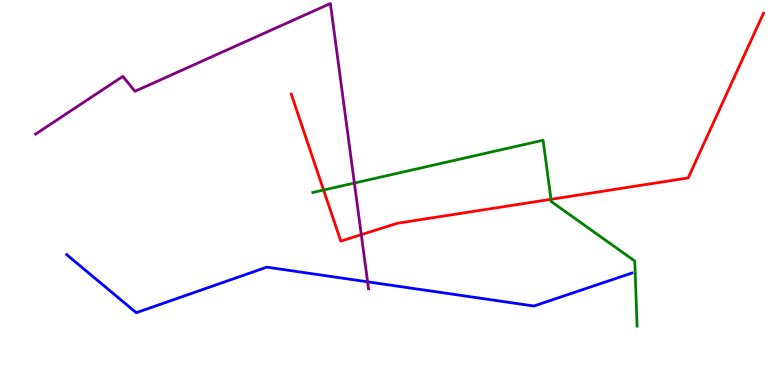[{'lines': ['blue', 'red'], 'intersections': []}, {'lines': ['green', 'red'], 'intersections': [{'x': 4.18, 'y': 5.06}, {'x': 7.11, 'y': 4.82}]}, {'lines': ['purple', 'red'], 'intersections': [{'x': 4.66, 'y': 3.91}]}, {'lines': ['blue', 'green'], 'intersections': []}, {'lines': ['blue', 'purple'], 'intersections': [{'x': 4.74, 'y': 2.68}]}, {'lines': ['green', 'purple'], 'intersections': [{'x': 4.57, 'y': 5.25}]}]